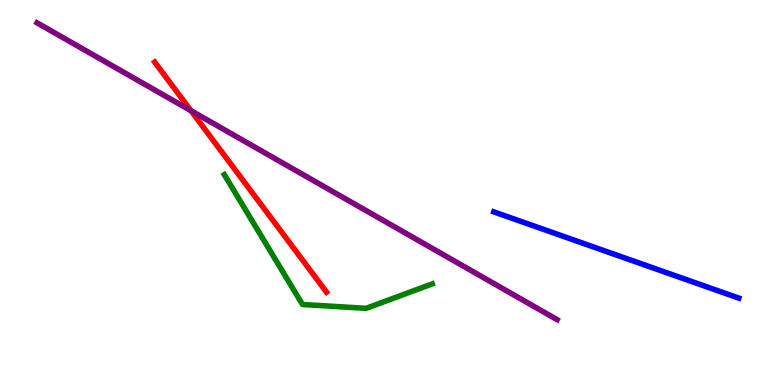[{'lines': ['blue', 'red'], 'intersections': []}, {'lines': ['green', 'red'], 'intersections': []}, {'lines': ['purple', 'red'], 'intersections': [{'x': 2.46, 'y': 7.12}]}, {'lines': ['blue', 'green'], 'intersections': []}, {'lines': ['blue', 'purple'], 'intersections': []}, {'lines': ['green', 'purple'], 'intersections': []}]